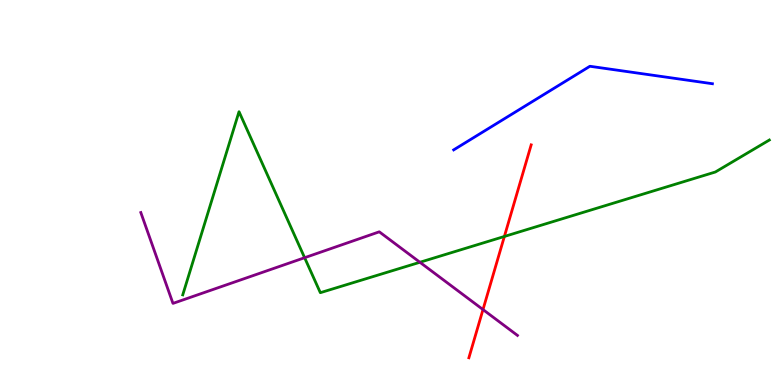[{'lines': ['blue', 'red'], 'intersections': []}, {'lines': ['green', 'red'], 'intersections': [{'x': 6.51, 'y': 3.86}]}, {'lines': ['purple', 'red'], 'intersections': [{'x': 6.23, 'y': 1.96}]}, {'lines': ['blue', 'green'], 'intersections': []}, {'lines': ['blue', 'purple'], 'intersections': []}, {'lines': ['green', 'purple'], 'intersections': [{'x': 3.93, 'y': 3.31}, {'x': 5.42, 'y': 3.19}]}]